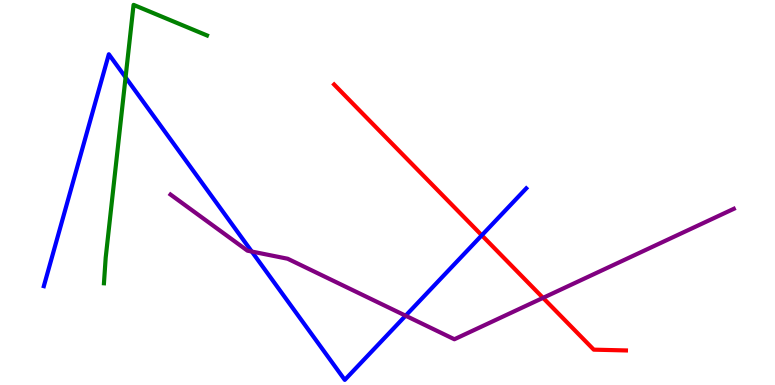[{'lines': ['blue', 'red'], 'intersections': [{'x': 6.22, 'y': 3.89}]}, {'lines': ['green', 'red'], 'intersections': []}, {'lines': ['purple', 'red'], 'intersections': [{'x': 7.01, 'y': 2.26}]}, {'lines': ['blue', 'green'], 'intersections': [{'x': 1.62, 'y': 7.99}]}, {'lines': ['blue', 'purple'], 'intersections': [{'x': 3.25, 'y': 3.47}, {'x': 5.23, 'y': 1.8}]}, {'lines': ['green', 'purple'], 'intersections': []}]